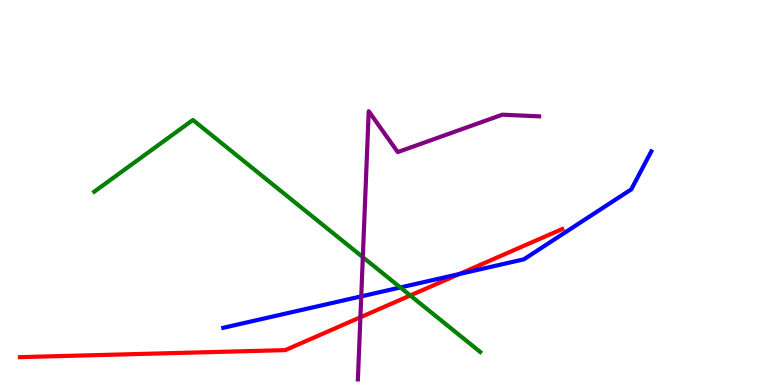[{'lines': ['blue', 'red'], 'intersections': [{'x': 5.93, 'y': 2.88}]}, {'lines': ['green', 'red'], 'intersections': [{'x': 5.29, 'y': 2.33}]}, {'lines': ['purple', 'red'], 'intersections': [{'x': 4.65, 'y': 1.76}]}, {'lines': ['blue', 'green'], 'intersections': [{'x': 5.17, 'y': 2.53}]}, {'lines': ['blue', 'purple'], 'intersections': [{'x': 4.66, 'y': 2.3}]}, {'lines': ['green', 'purple'], 'intersections': [{'x': 4.68, 'y': 3.32}]}]